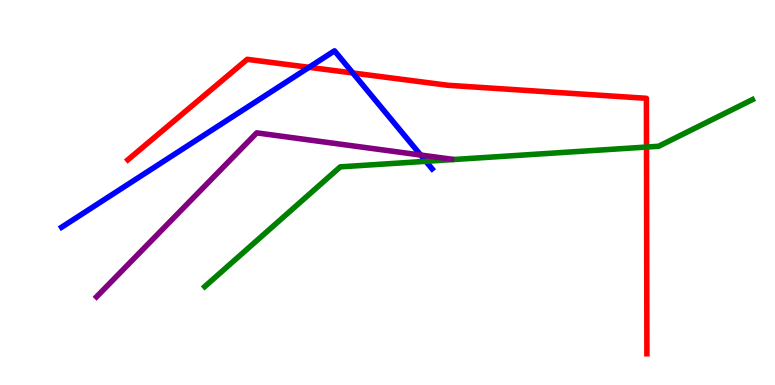[{'lines': ['blue', 'red'], 'intersections': [{'x': 3.99, 'y': 8.25}, {'x': 4.55, 'y': 8.1}]}, {'lines': ['green', 'red'], 'intersections': [{'x': 8.34, 'y': 6.18}]}, {'lines': ['purple', 'red'], 'intersections': []}, {'lines': ['blue', 'green'], 'intersections': [{'x': 5.5, 'y': 5.81}]}, {'lines': ['blue', 'purple'], 'intersections': [{'x': 5.43, 'y': 5.97}]}, {'lines': ['green', 'purple'], 'intersections': []}]